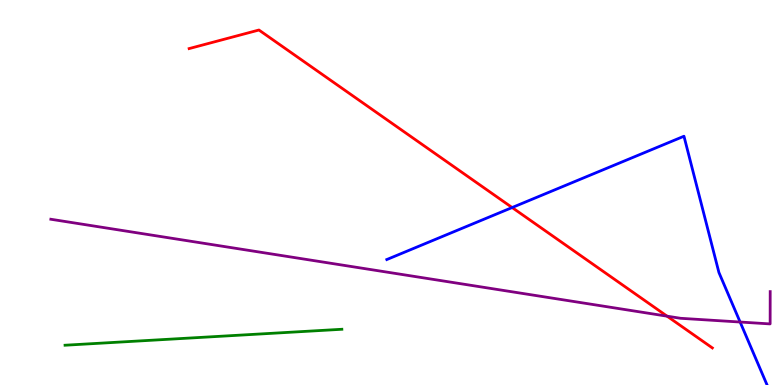[{'lines': ['blue', 'red'], 'intersections': [{'x': 6.61, 'y': 4.61}]}, {'lines': ['green', 'red'], 'intersections': []}, {'lines': ['purple', 'red'], 'intersections': [{'x': 8.61, 'y': 1.79}]}, {'lines': ['blue', 'green'], 'intersections': []}, {'lines': ['blue', 'purple'], 'intersections': [{'x': 9.55, 'y': 1.64}]}, {'lines': ['green', 'purple'], 'intersections': []}]